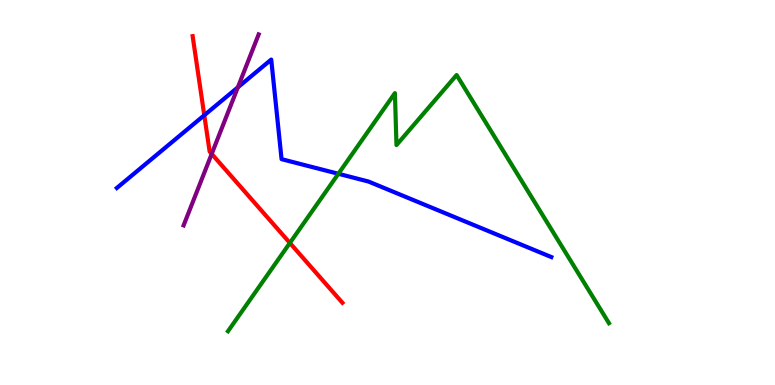[{'lines': ['blue', 'red'], 'intersections': [{'x': 2.64, 'y': 7.01}]}, {'lines': ['green', 'red'], 'intersections': [{'x': 3.74, 'y': 3.69}]}, {'lines': ['purple', 'red'], 'intersections': [{'x': 2.73, 'y': 6.0}]}, {'lines': ['blue', 'green'], 'intersections': [{'x': 4.37, 'y': 5.49}]}, {'lines': ['blue', 'purple'], 'intersections': [{'x': 3.07, 'y': 7.73}]}, {'lines': ['green', 'purple'], 'intersections': []}]